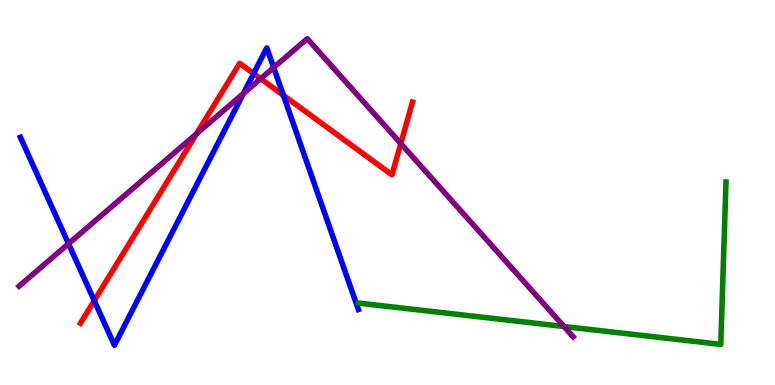[{'lines': ['blue', 'red'], 'intersections': [{'x': 1.22, 'y': 2.19}, {'x': 3.27, 'y': 8.09}, {'x': 3.66, 'y': 7.52}]}, {'lines': ['green', 'red'], 'intersections': []}, {'lines': ['purple', 'red'], 'intersections': [{'x': 2.54, 'y': 6.52}, {'x': 3.36, 'y': 7.96}, {'x': 5.17, 'y': 6.27}]}, {'lines': ['blue', 'green'], 'intersections': []}, {'lines': ['blue', 'purple'], 'intersections': [{'x': 0.884, 'y': 3.67}, {'x': 3.14, 'y': 7.57}, {'x': 3.53, 'y': 8.25}]}, {'lines': ['green', 'purple'], 'intersections': [{'x': 7.28, 'y': 1.52}]}]